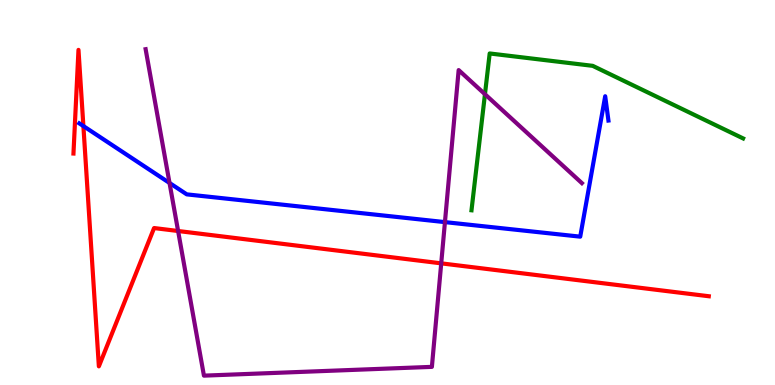[{'lines': ['blue', 'red'], 'intersections': [{'x': 1.08, 'y': 6.73}]}, {'lines': ['green', 'red'], 'intersections': []}, {'lines': ['purple', 'red'], 'intersections': [{'x': 2.3, 'y': 4.0}, {'x': 5.69, 'y': 3.16}]}, {'lines': ['blue', 'green'], 'intersections': []}, {'lines': ['blue', 'purple'], 'intersections': [{'x': 2.19, 'y': 5.25}, {'x': 5.74, 'y': 4.23}]}, {'lines': ['green', 'purple'], 'intersections': [{'x': 6.26, 'y': 7.55}]}]